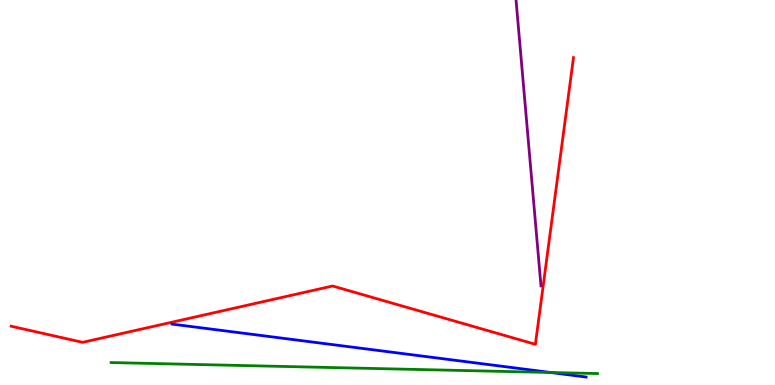[{'lines': ['blue', 'red'], 'intersections': []}, {'lines': ['green', 'red'], 'intersections': []}, {'lines': ['purple', 'red'], 'intersections': []}, {'lines': ['blue', 'green'], 'intersections': [{'x': 7.1, 'y': 0.325}]}, {'lines': ['blue', 'purple'], 'intersections': []}, {'lines': ['green', 'purple'], 'intersections': []}]